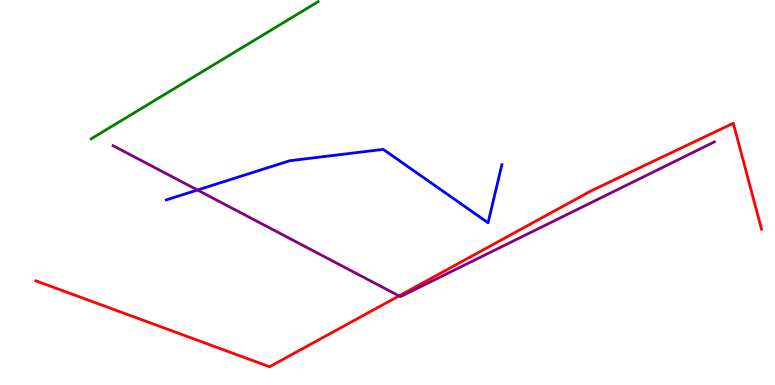[{'lines': ['blue', 'red'], 'intersections': []}, {'lines': ['green', 'red'], 'intersections': []}, {'lines': ['purple', 'red'], 'intersections': [{'x': 5.15, 'y': 2.31}]}, {'lines': ['blue', 'green'], 'intersections': []}, {'lines': ['blue', 'purple'], 'intersections': [{'x': 2.55, 'y': 5.06}]}, {'lines': ['green', 'purple'], 'intersections': []}]